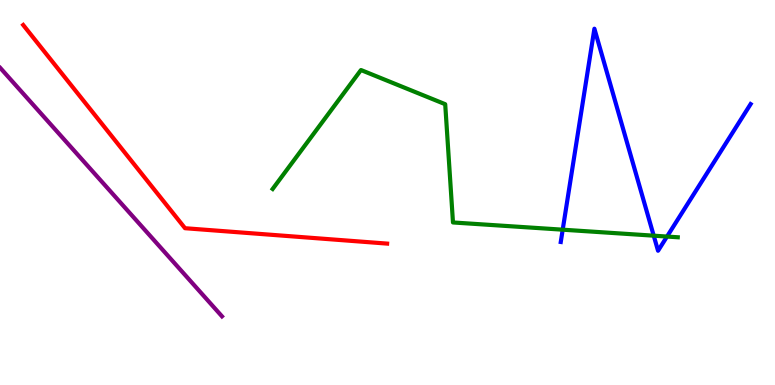[{'lines': ['blue', 'red'], 'intersections': []}, {'lines': ['green', 'red'], 'intersections': []}, {'lines': ['purple', 'red'], 'intersections': []}, {'lines': ['blue', 'green'], 'intersections': [{'x': 7.26, 'y': 4.03}, {'x': 8.44, 'y': 3.88}, {'x': 8.61, 'y': 3.86}]}, {'lines': ['blue', 'purple'], 'intersections': []}, {'lines': ['green', 'purple'], 'intersections': []}]